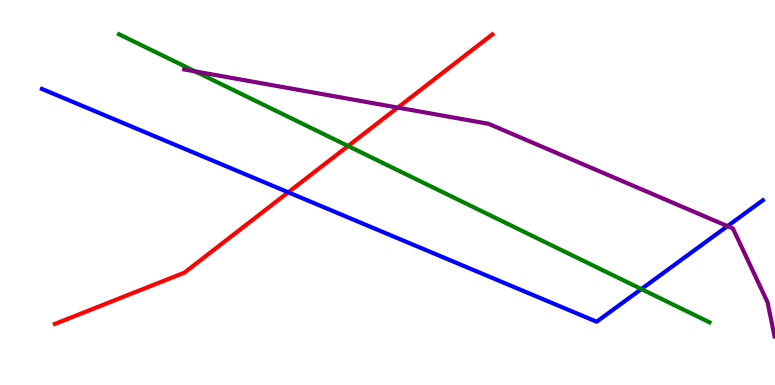[{'lines': ['blue', 'red'], 'intersections': [{'x': 3.72, 'y': 5.01}]}, {'lines': ['green', 'red'], 'intersections': [{'x': 4.49, 'y': 6.21}]}, {'lines': ['purple', 'red'], 'intersections': [{'x': 5.13, 'y': 7.21}]}, {'lines': ['blue', 'green'], 'intersections': [{'x': 8.28, 'y': 2.49}]}, {'lines': ['blue', 'purple'], 'intersections': [{'x': 9.39, 'y': 4.13}]}, {'lines': ['green', 'purple'], 'intersections': [{'x': 2.52, 'y': 8.15}]}]